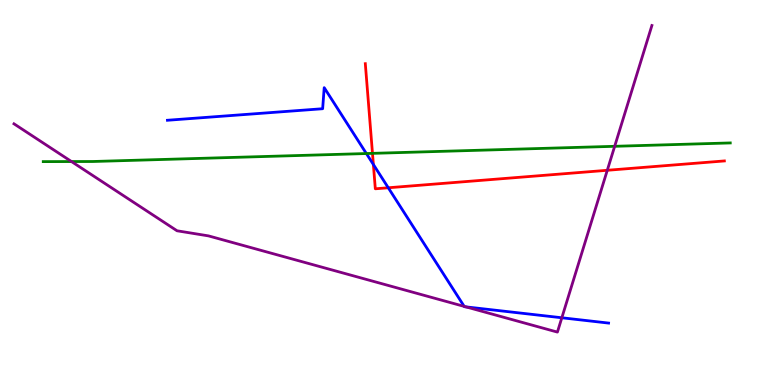[{'lines': ['blue', 'red'], 'intersections': [{'x': 4.82, 'y': 5.73}, {'x': 5.01, 'y': 5.12}]}, {'lines': ['green', 'red'], 'intersections': [{'x': 4.81, 'y': 6.02}]}, {'lines': ['purple', 'red'], 'intersections': [{'x': 7.84, 'y': 5.58}]}, {'lines': ['blue', 'green'], 'intersections': [{'x': 4.73, 'y': 6.01}]}, {'lines': ['blue', 'purple'], 'intersections': [{'x': 5.99, 'y': 2.04}, {'x': 6.01, 'y': 2.03}, {'x': 7.25, 'y': 1.75}]}, {'lines': ['green', 'purple'], 'intersections': [{'x': 0.923, 'y': 5.8}, {'x': 7.93, 'y': 6.2}]}]